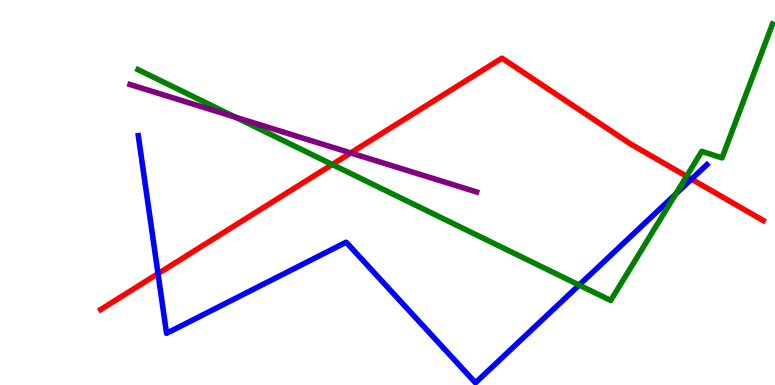[{'lines': ['blue', 'red'], 'intersections': [{'x': 2.04, 'y': 2.89}, {'x': 8.92, 'y': 5.35}]}, {'lines': ['green', 'red'], 'intersections': [{'x': 4.29, 'y': 5.73}, {'x': 8.86, 'y': 5.42}]}, {'lines': ['purple', 'red'], 'intersections': [{'x': 4.53, 'y': 6.03}]}, {'lines': ['blue', 'green'], 'intersections': [{'x': 7.47, 'y': 2.6}, {'x': 8.72, 'y': 4.96}]}, {'lines': ['blue', 'purple'], 'intersections': []}, {'lines': ['green', 'purple'], 'intersections': [{'x': 3.04, 'y': 6.96}]}]